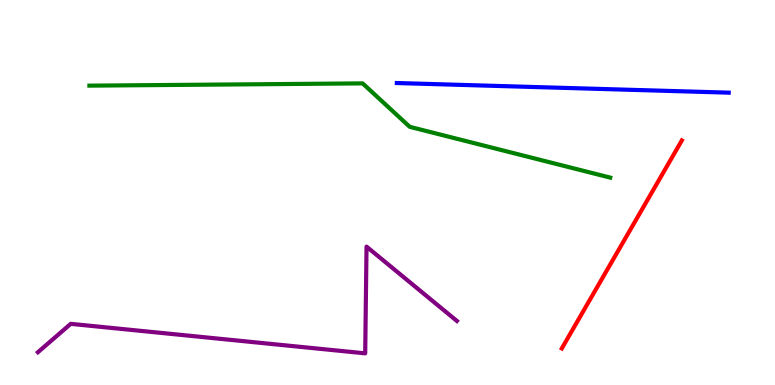[{'lines': ['blue', 'red'], 'intersections': []}, {'lines': ['green', 'red'], 'intersections': []}, {'lines': ['purple', 'red'], 'intersections': []}, {'lines': ['blue', 'green'], 'intersections': []}, {'lines': ['blue', 'purple'], 'intersections': []}, {'lines': ['green', 'purple'], 'intersections': []}]